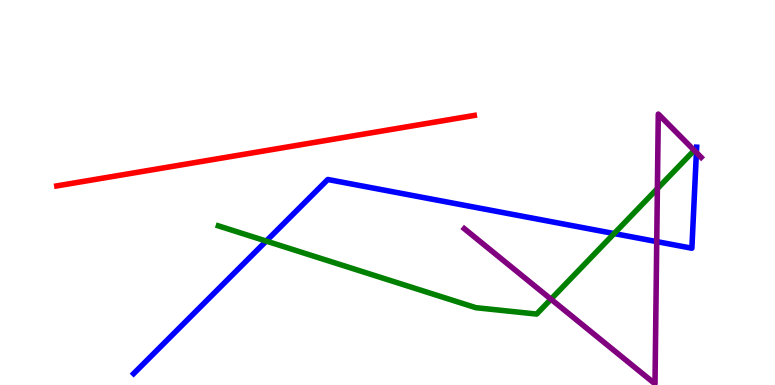[{'lines': ['blue', 'red'], 'intersections': []}, {'lines': ['green', 'red'], 'intersections': []}, {'lines': ['purple', 'red'], 'intersections': []}, {'lines': ['blue', 'green'], 'intersections': [{'x': 3.44, 'y': 3.74}, {'x': 7.92, 'y': 3.93}]}, {'lines': ['blue', 'purple'], 'intersections': [{'x': 8.47, 'y': 3.72}, {'x': 8.99, 'y': 6.04}]}, {'lines': ['green', 'purple'], 'intersections': [{'x': 7.11, 'y': 2.23}, {'x': 8.48, 'y': 5.1}]}]